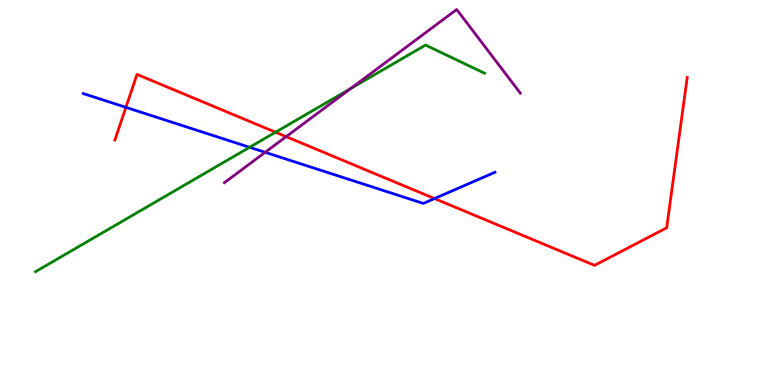[{'lines': ['blue', 'red'], 'intersections': [{'x': 1.62, 'y': 7.21}, {'x': 5.61, 'y': 4.84}]}, {'lines': ['green', 'red'], 'intersections': [{'x': 3.56, 'y': 6.57}]}, {'lines': ['purple', 'red'], 'intersections': [{'x': 3.69, 'y': 6.45}]}, {'lines': ['blue', 'green'], 'intersections': [{'x': 3.22, 'y': 6.17}]}, {'lines': ['blue', 'purple'], 'intersections': [{'x': 3.42, 'y': 6.04}]}, {'lines': ['green', 'purple'], 'intersections': [{'x': 4.52, 'y': 7.7}]}]